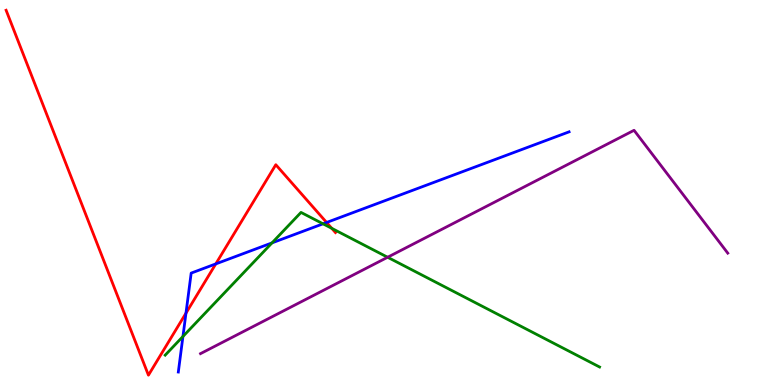[{'lines': ['blue', 'red'], 'intersections': [{'x': 2.4, 'y': 1.87}, {'x': 2.78, 'y': 3.15}, {'x': 4.21, 'y': 4.22}]}, {'lines': ['green', 'red'], 'intersections': [{'x': 4.28, 'y': 4.07}]}, {'lines': ['purple', 'red'], 'intersections': []}, {'lines': ['blue', 'green'], 'intersections': [{'x': 2.36, 'y': 1.26}, {'x': 3.51, 'y': 3.69}, {'x': 4.17, 'y': 4.19}]}, {'lines': ['blue', 'purple'], 'intersections': []}, {'lines': ['green', 'purple'], 'intersections': [{'x': 5.0, 'y': 3.32}]}]